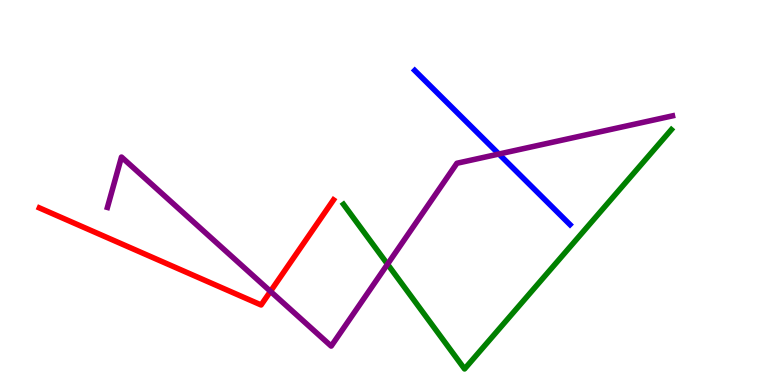[{'lines': ['blue', 'red'], 'intersections': []}, {'lines': ['green', 'red'], 'intersections': []}, {'lines': ['purple', 'red'], 'intersections': [{'x': 3.49, 'y': 2.43}]}, {'lines': ['blue', 'green'], 'intersections': []}, {'lines': ['blue', 'purple'], 'intersections': [{'x': 6.44, 'y': 6.0}]}, {'lines': ['green', 'purple'], 'intersections': [{'x': 5.0, 'y': 3.14}]}]